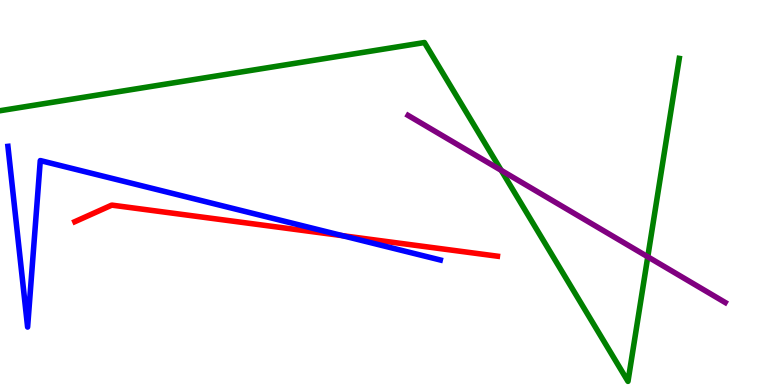[{'lines': ['blue', 'red'], 'intersections': [{'x': 4.42, 'y': 3.88}]}, {'lines': ['green', 'red'], 'intersections': []}, {'lines': ['purple', 'red'], 'intersections': []}, {'lines': ['blue', 'green'], 'intersections': []}, {'lines': ['blue', 'purple'], 'intersections': []}, {'lines': ['green', 'purple'], 'intersections': [{'x': 6.47, 'y': 5.58}, {'x': 8.36, 'y': 3.33}]}]